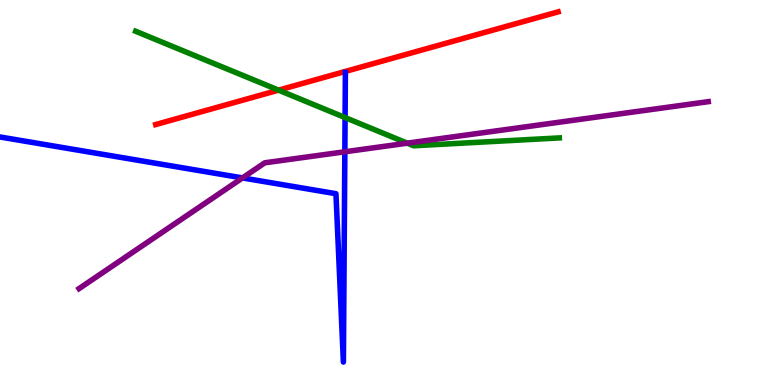[{'lines': ['blue', 'red'], 'intersections': []}, {'lines': ['green', 'red'], 'intersections': [{'x': 3.59, 'y': 7.66}]}, {'lines': ['purple', 'red'], 'intersections': []}, {'lines': ['blue', 'green'], 'intersections': [{'x': 4.45, 'y': 6.95}]}, {'lines': ['blue', 'purple'], 'intersections': [{'x': 3.13, 'y': 5.38}, {'x': 4.45, 'y': 6.06}]}, {'lines': ['green', 'purple'], 'intersections': [{'x': 5.26, 'y': 6.28}]}]